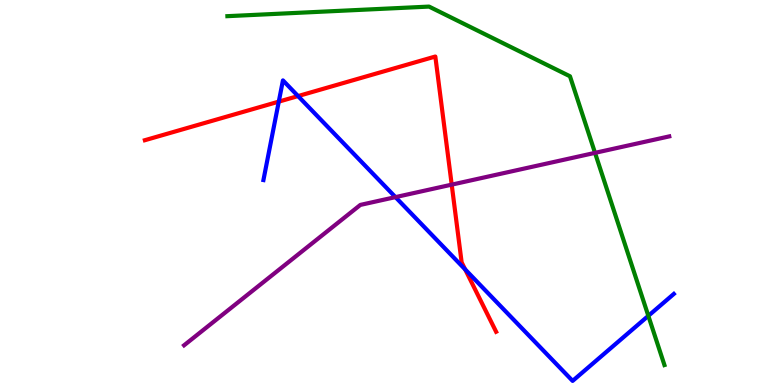[{'lines': ['blue', 'red'], 'intersections': [{'x': 3.6, 'y': 7.36}, {'x': 3.85, 'y': 7.5}, {'x': 6.0, 'y': 3.0}]}, {'lines': ['green', 'red'], 'intersections': []}, {'lines': ['purple', 'red'], 'intersections': [{'x': 5.83, 'y': 5.2}]}, {'lines': ['blue', 'green'], 'intersections': [{'x': 8.37, 'y': 1.8}]}, {'lines': ['blue', 'purple'], 'intersections': [{'x': 5.1, 'y': 4.88}]}, {'lines': ['green', 'purple'], 'intersections': [{'x': 7.68, 'y': 6.03}]}]